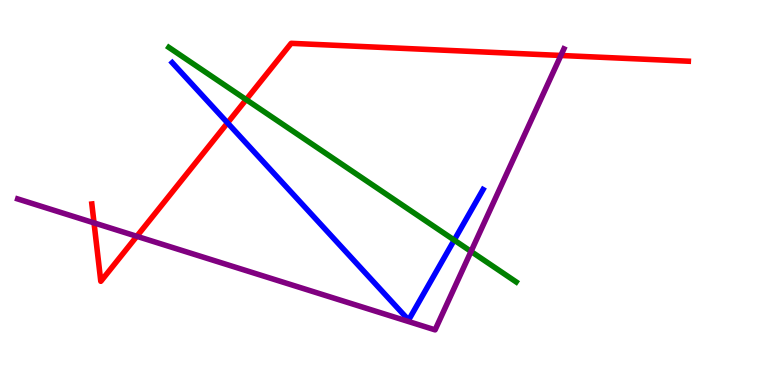[{'lines': ['blue', 'red'], 'intersections': [{'x': 2.94, 'y': 6.81}]}, {'lines': ['green', 'red'], 'intersections': [{'x': 3.18, 'y': 7.41}]}, {'lines': ['purple', 'red'], 'intersections': [{'x': 1.21, 'y': 4.21}, {'x': 1.77, 'y': 3.86}, {'x': 7.24, 'y': 8.56}]}, {'lines': ['blue', 'green'], 'intersections': [{'x': 5.86, 'y': 3.76}]}, {'lines': ['blue', 'purple'], 'intersections': []}, {'lines': ['green', 'purple'], 'intersections': [{'x': 6.08, 'y': 3.47}]}]